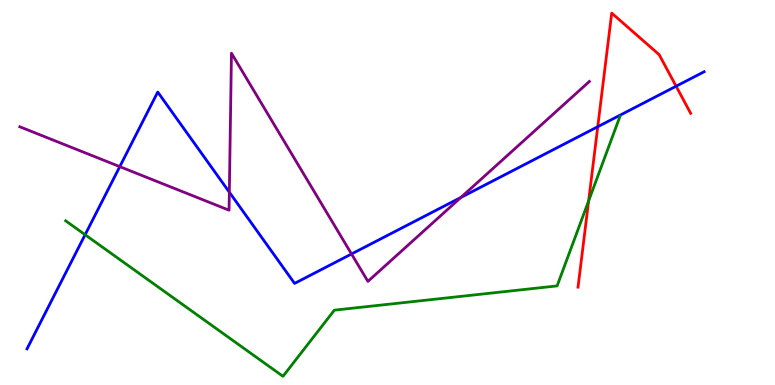[{'lines': ['blue', 'red'], 'intersections': [{'x': 7.71, 'y': 6.71}, {'x': 8.72, 'y': 7.76}]}, {'lines': ['green', 'red'], 'intersections': [{'x': 7.6, 'y': 4.78}]}, {'lines': ['purple', 'red'], 'intersections': []}, {'lines': ['blue', 'green'], 'intersections': [{'x': 1.1, 'y': 3.9}]}, {'lines': ['blue', 'purple'], 'intersections': [{'x': 1.55, 'y': 5.67}, {'x': 2.96, 'y': 5.01}, {'x': 4.54, 'y': 3.4}, {'x': 5.95, 'y': 4.87}]}, {'lines': ['green', 'purple'], 'intersections': []}]